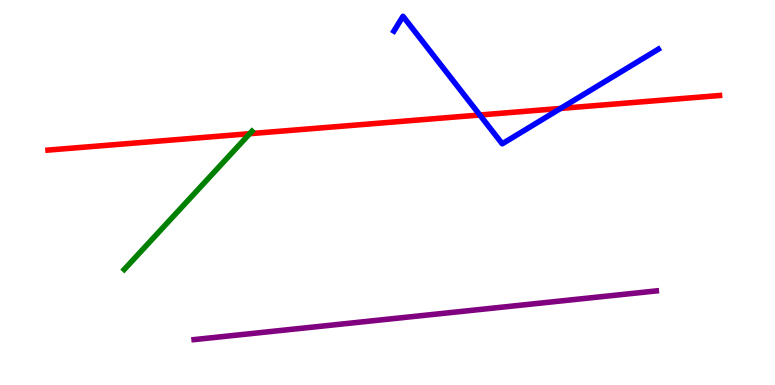[{'lines': ['blue', 'red'], 'intersections': [{'x': 6.19, 'y': 7.01}, {'x': 7.23, 'y': 7.18}]}, {'lines': ['green', 'red'], 'intersections': [{'x': 3.22, 'y': 6.53}]}, {'lines': ['purple', 'red'], 'intersections': []}, {'lines': ['blue', 'green'], 'intersections': []}, {'lines': ['blue', 'purple'], 'intersections': []}, {'lines': ['green', 'purple'], 'intersections': []}]